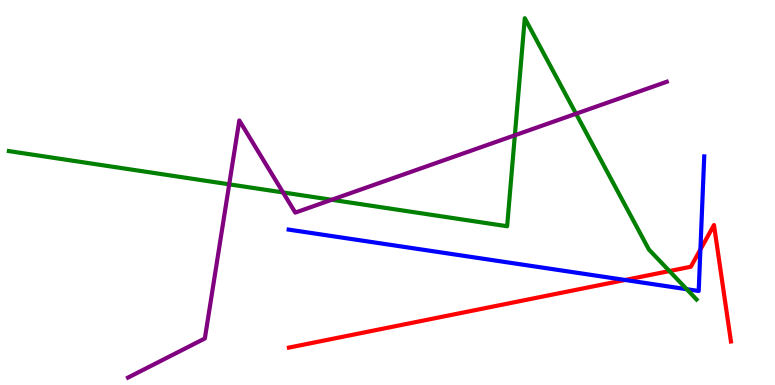[{'lines': ['blue', 'red'], 'intersections': [{'x': 8.07, 'y': 2.73}, {'x': 9.04, 'y': 3.52}]}, {'lines': ['green', 'red'], 'intersections': [{'x': 8.64, 'y': 2.96}]}, {'lines': ['purple', 'red'], 'intersections': []}, {'lines': ['blue', 'green'], 'intersections': [{'x': 8.86, 'y': 2.49}]}, {'lines': ['blue', 'purple'], 'intersections': []}, {'lines': ['green', 'purple'], 'intersections': [{'x': 2.96, 'y': 5.21}, {'x': 3.65, 'y': 5.0}, {'x': 4.28, 'y': 4.81}, {'x': 6.64, 'y': 6.49}, {'x': 7.43, 'y': 7.05}]}]